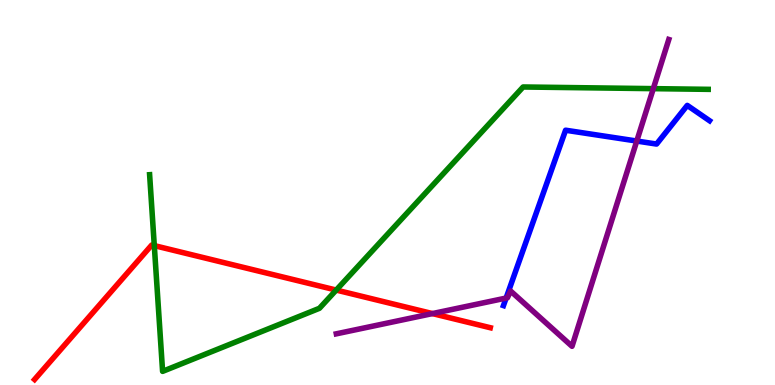[{'lines': ['blue', 'red'], 'intersections': []}, {'lines': ['green', 'red'], 'intersections': [{'x': 1.99, 'y': 3.62}, {'x': 4.34, 'y': 2.47}]}, {'lines': ['purple', 'red'], 'intersections': [{'x': 5.58, 'y': 1.86}]}, {'lines': ['blue', 'green'], 'intersections': []}, {'lines': ['blue', 'purple'], 'intersections': [{'x': 6.53, 'y': 2.26}, {'x': 8.22, 'y': 6.34}]}, {'lines': ['green', 'purple'], 'intersections': [{'x': 8.43, 'y': 7.7}]}]